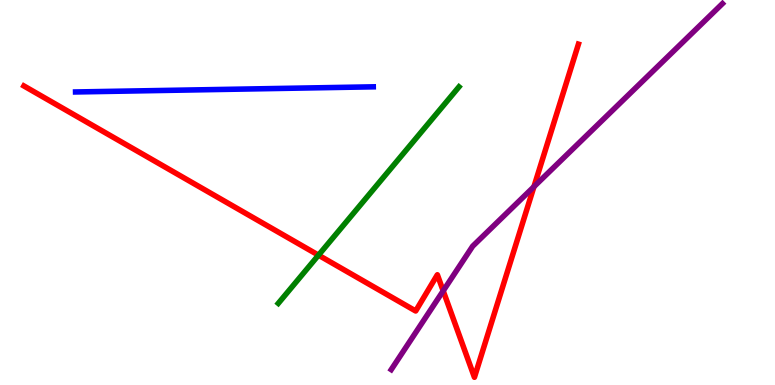[{'lines': ['blue', 'red'], 'intersections': []}, {'lines': ['green', 'red'], 'intersections': [{'x': 4.11, 'y': 3.37}]}, {'lines': ['purple', 'red'], 'intersections': [{'x': 5.72, 'y': 2.45}, {'x': 6.89, 'y': 5.15}]}, {'lines': ['blue', 'green'], 'intersections': []}, {'lines': ['blue', 'purple'], 'intersections': []}, {'lines': ['green', 'purple'], 'intersections': []}]